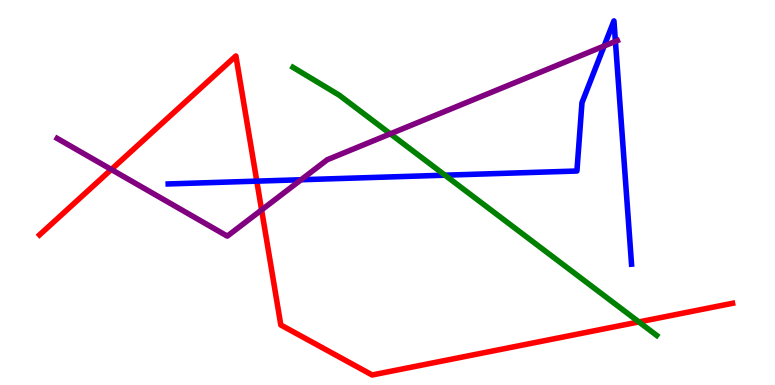[{'lines': ['blue', 'red'], 'intersections': [{'x': 3.31, 'y': 5.3}]}, {'lines': ['green', 'red'], 'intersections': [{'x': 8.24, 'y': 1.64}]}, {'lines': ['purple', 'red'], 'intersections': [{'x': 1.44, 'y': 5.6}, {'x': 3.38, 'y': 4.55}]}, {'lines': ['blue', 'green'], 'intersections': [{'x': 5.74, 'y': 5.45}]}, {'lines': ['blue', 'purple'], 'intersections': [{'x': 3.89, 'y': 5.33}, {'x': 7.8, 'y': 8.81}, {'x': 7.94, 'y': 8.93}]}, {'lines': ['green', 'purple'], 'intersections': [{'x': 5.04, 'y': 6.52}]}]